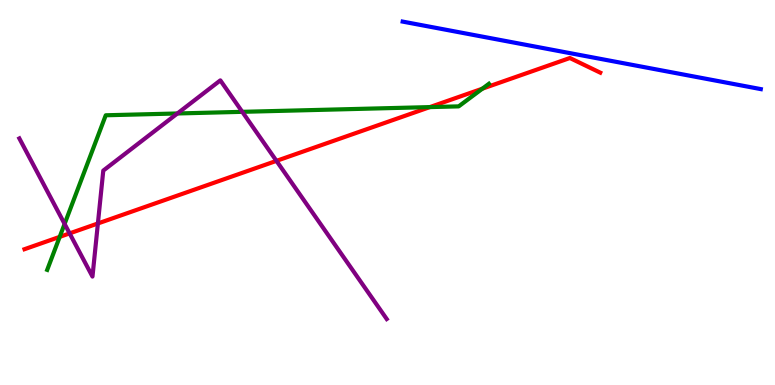[{'lines': ['blue', 'red'], 'intersections': []}, {'lines': ['green', 'red'], 'intersections': [{'x': 0.77, 'y': 3.85}, {'x': 5.55, 'y': 7.22}, {'x': 6.22, 'y': 7.7}]}, {'lines': ['purple', 'red'], 'intersections': [{'x': 0.898, 'y': 3.94}, {'x': 1.26, 'y': 4.2}, {'x': 3.57, 'y': 5.82}]}, {'lines': ['blue', 'green'], 'intersections': []}, {'lines': ['blue', 'purple'], 'intersections': []}, {'lines': ['green', 'purple'], 'intersections': [{'x': 0.834, 'y': 4.18}, {'x': 2.29, 'y': 7.05}, {'x': 3.13, 'y': 7.1}]}]